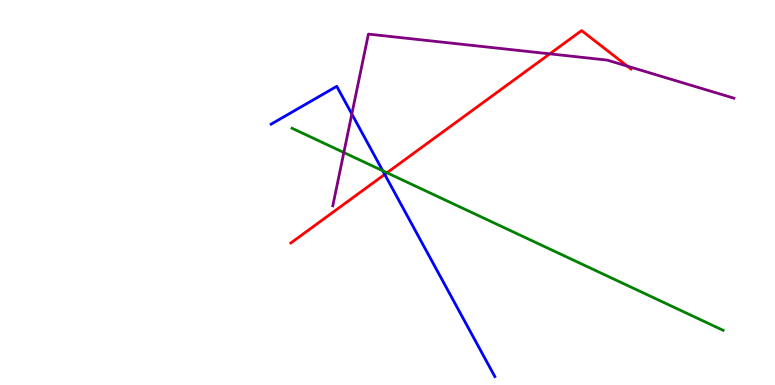[{'lines': ['blue', 'red'], 'intersections': [{'x': 4.96, 'y': 5.47}]}, {'lines': ['green', 'red'], 'intersections': [{'x': 4.99, 'y': 5.51}]}, {'lines': ['purple', 'red'], 'intersections': [{'x': 7.09, 'y': 8.6}, {'x': 8.09, 'y': 8.28}]}, {'lines': ['blue', 'green'], 'intersections': [{'x': 4.94, 'y': 5.56}]}, {'lines': ['blue', 'purple'], 'intersections': [{'x': 4.54, 'y': 7.04}]}, {'lines': ['green', 'purple'], 'intersections': [{'x': 4.44, 'y': 6.04}]}]